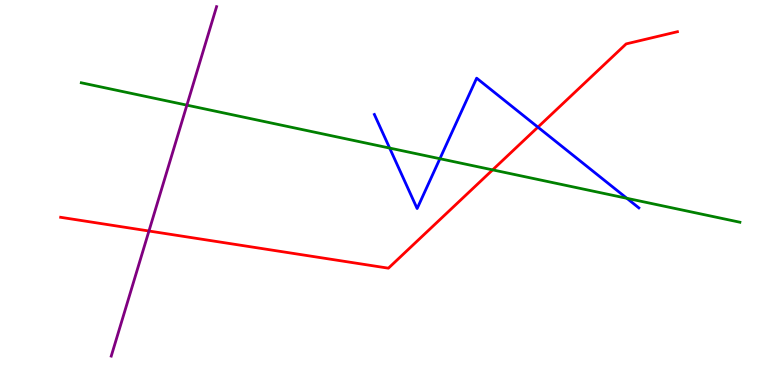[{'lines': ['blue', 'red'], 'intersections': [{'x': 6.94, 'y': 6.7}]}, {'lines': ['green', 'red'], 'intersections': [{'x': 6.36, 'y': 5.59}]}, {'lines': ['purple', 'red'], 'intersections': [{'x': 1.92, 'y': 4.0}]}, {'lines': ['blue', 'green'], 'intersections': [{'x': 5.03, 'y': 6.15}, {'x': 5.68, 'y': 5.88}, {'x': 8.09, 'y': 4.85}]}, {'lines': ['blue', 'purple'], 'intersections': []}, {'lines': ['green', 'purple'], 'intersections': [{'x': 2.41, 'y': 7.27}]}]